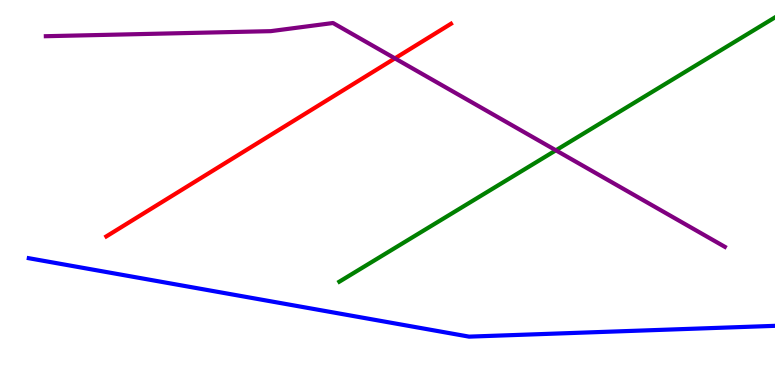[{'lines': ['blue', 'red'], 'intersections': []}, {'lines': ['green', 'red'], 'intersections': []}, {'lines': ['purple', 'red'], 'intersections': [{'x': 5.1, 'y': 8.48}]}, {'lines': ['blue', 'green'], 'intersections': []}, {'lines': ['blue', 'purple'], 'intersections': []}, {'lines': ['green', 'purple'], 'intersections': [{'x': 7.17, 'y': 6.1}]}]